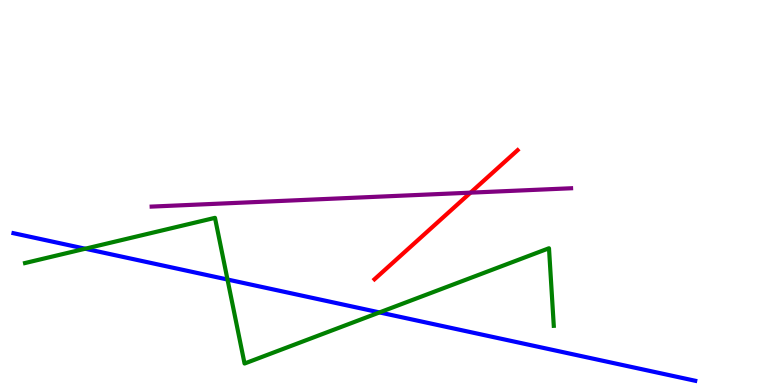[{'lines': ['blue', 'red'], 'intersections': []}, {'lines': ['green', 'red'], 'intersections': []}, {'lines': ['purple', 'red'], 'intersections': [{'x': 6.07, 'y': 5.0}]}, {'lines': ['blue', 'green'], 'intersections': [{'x': 1.1, 'y': 3.54}, {'x': 2.94, 'y': 2.74}, {'x': 4.9, 'y': 1.89}]}, {'lines': ['blue', 'purple'], 'intersections': []}, {'lines': ['green', 'purple'], 'intersections': []}]